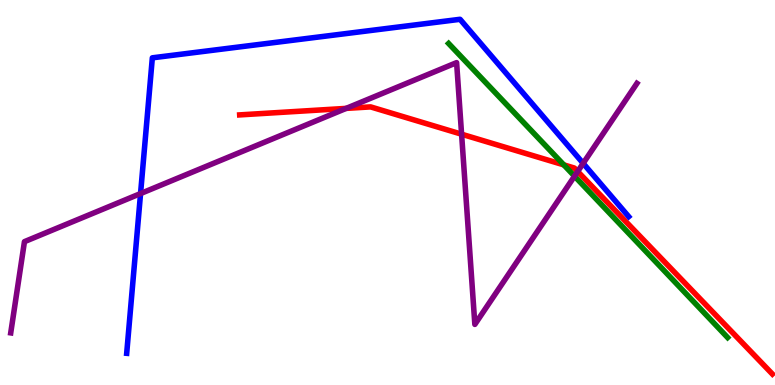[{'lines': ['blue', 'red'], 'intersections': []}, {'lines': ['green', 'red'], 'intersections': [{'x': 7.27, 'y': 5.72}]}, {'lines': ['purple', 'red'], 'intersections': [{'x': 4.47, 'y': 7.18}, {'x': 5.96, 'y': 6.51}, {'x': 7.45, 'y': 5.55}]}, {'lines': ['blue', 'green'], 'intersections': []}, {'lines': ['blue', 'purple'], 'intersections': [{'x': 1.81, 'y': 4.97}, {'x': 7.52, 'y': 5.76}]}, {'lines': ['green', 'purple'], 'intersections': [{'x': 7.41, 'y': 5.42}]}]